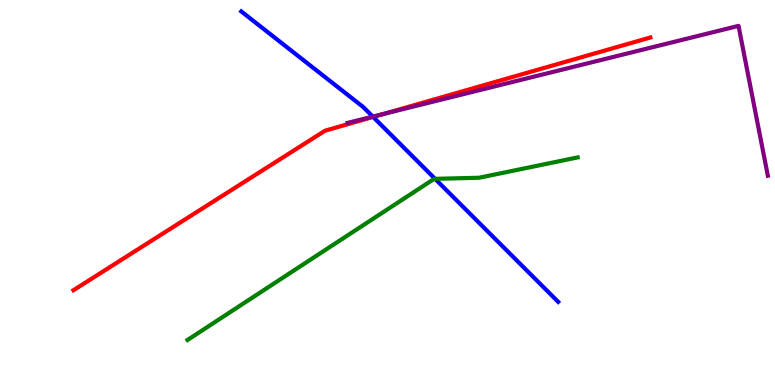[{'lines': ['blue', 'red'], 'intersections': [{'x': 4.81, 'y': 6.96}]}, {'lines': ['green', 'red'], 'intersections': []}, {'lines': ['purple', 'red'], 'intersections': [{'x': 4.95, 'y': 7.04}]}, {'lines': ['blue', 'green'], 'intersections': [{'x': 5.61, 'y': 5.35}]}, {'lines': ['blue', 'purple'], 'intersections': [{'x': 4.81, 'y': 6.97}]}, {'lines': ['green', 'purple'], 'intersections': []}]